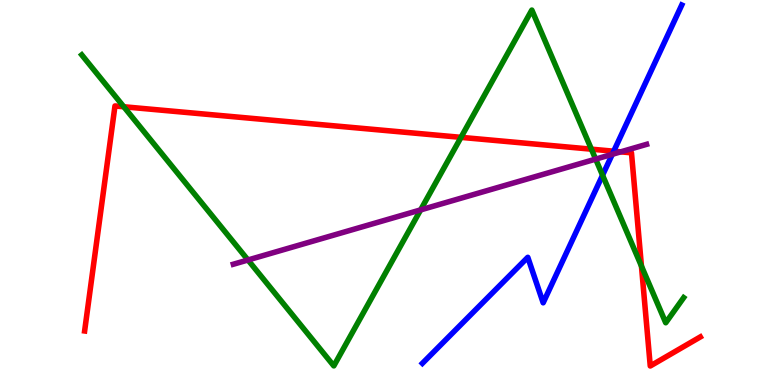[{'lines': ['blue', 'red'], 'intersections': [{'x': 7.92, 'y': 6.07}]}, {'lines': ['green', 'red'], 'intersections': [{'x': 1.6, 'y': 7.23}, {'x': 5.95, 'y': 6.43}, {'x': 7.63, 'y': 6.13}, {'x': 8.28, 'y': 3.09}]}, {'lines': ['purple', 'red'], 'intersections': [{'x': 8.01, 'y': 6.06}]}, {'lines': ['blue', 'green'], 'intersections': [{'x': 7.77, 'y': 5.45}]}, {'lines': ['blue', 'purple'], 'intersections': [{'x': 7.9, 'y': 5.99}]}, {'lines': ['green', 'purple'], 'intersections': [{'x': 3.2, 'y': 3.25}, {'x': 5.43, 'y': 4.55}, {'x': 7.69, 'y': 5.87}]}]